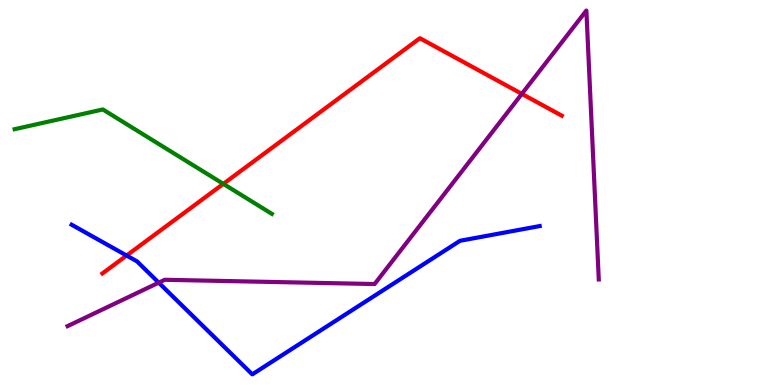[{'lines': ['blue', 'red'], 'intersections': [{'x': 1.63, 'y': 3.36}]}, {'lines': ['green', 'red'], 'intersections': [{'x': 2.88, 'y': 5.22}]}, {'lines': ['purple', 'red'], 'intersections': [{'x': 6.73, 'y': 7.56}]}, {'lines': ['blue', 'green'], 'intersections': []}, {'lines': ['blue', 'purple'], 'intersections': [{'x': 2.05, 'y': 2.66}]}, {'lines': ['green', 'purple'], 'intersections': []}]